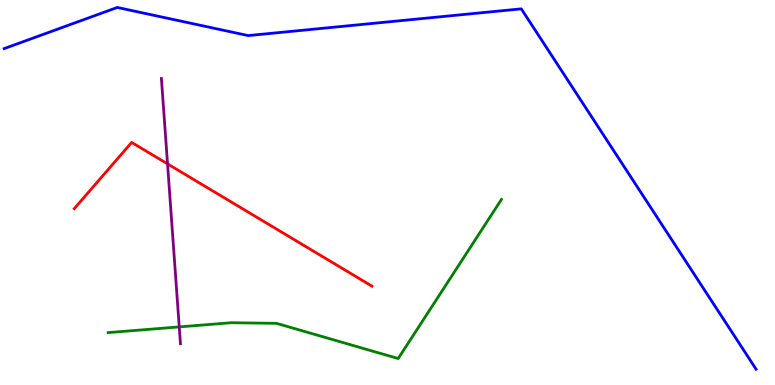[{'lines': ['blue', 'red'], 'intersections': []}, {'lines': ['green', 'red'], 'intersections': []}, {'lines': ['purple', 'red'], 'intersections': [{'x': 2.16, 'y': 5.74}]}, {'lines': ['blue', 'green'], 'intersections': []}, {'lines': ['blue', 'purple'], 'intersections': []}, {'lines': ['green', 'purple'], 'intersections': [{'x': 2.31, 'y': 1.51}]}]